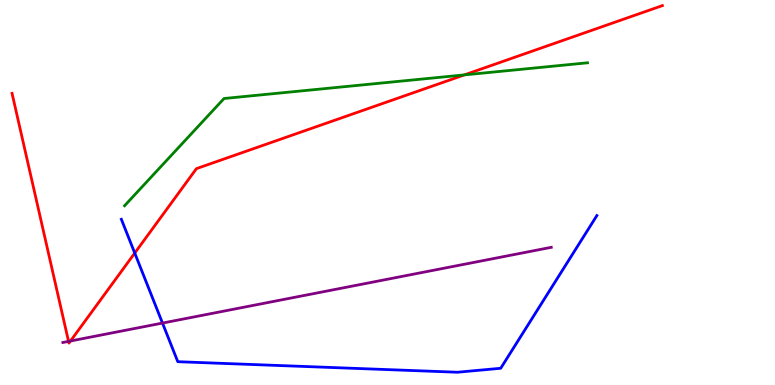[{'lines': ['blue', 'red'], 'intersections': [{'x': 1.74, 'y': 3.43}]}, {'lines': ['green', 'red'], 'intersections': [{'x': 5.99, 'y': 8.05}]}, {'lines': ['purple', 'red'], 'intersections': [{'x': 0.885, 'y': 1.13}, {'x': 0.91, 'y': 1.14}]}, {'lines': ['blue', 'green'], 'intersections': []}, {'lines': ['blue', 'purple'], 'intersections': [{'x': 2.1, 'y': 1.61}]}, {'lines': ['green', 'purple'], 'intersections': []}]